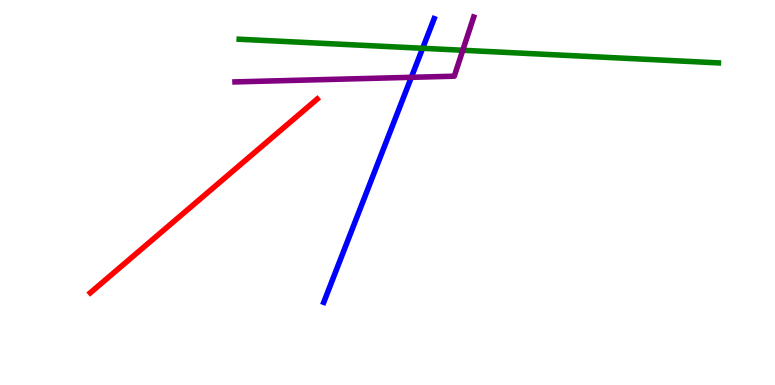[{'lines': ['blue', 'red'], 'intersections': []}, {'lines': ['green', 'red'], 'intersections': []}, {'lines': ['purple', 'red'], 'intersections': []}, {'lines': ['blue', 'green'], 'intersections': [{'x': 5.45, 'y': 8.75}]}, {'lines': ['blue', 'purple'], 'intersections': [{'x': 5.31, 'y': 7.99}]}, {'lines': ['green', 'purple'], 'intersections': [{'x': 5.97, 'y': 8.69}]}]